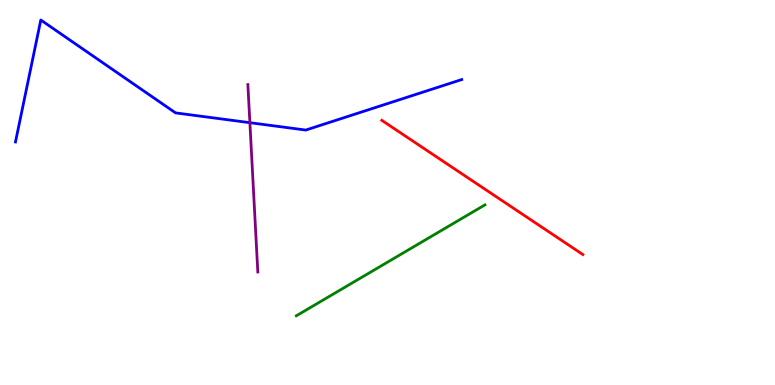[{'lines': ['blue', 'red'], 'intersections': []}, {'lines': ['green', 'red'], 'intersections': []}, {'lines': ['purple', 'red'], 'intersections': []}, {'lines': ['blue', 'green'], 'intersections': []}, {'lines': ['blue', 'purple'], 'intersections': [{'x': 3.22, 'y': 6.81}]}, {'lines': ['green', 'purple'], 'intersections': []}]